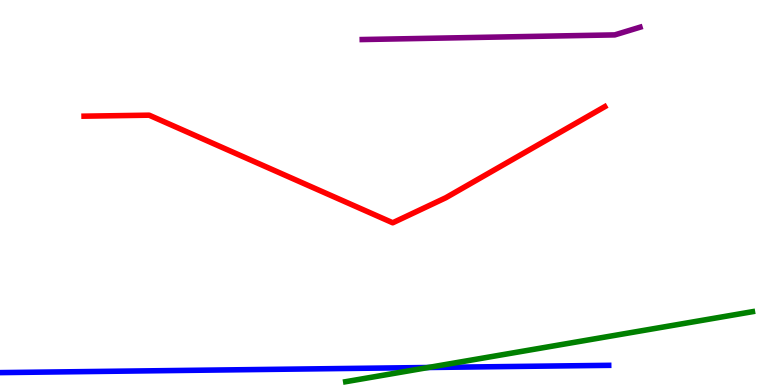[{'lines': ['blue', 'red'], 'intersections': []}, {'lines': ['green', 'red'], 'intersections': []}, {'lines': ['purple', 'red'], 'intersections': []}, {'lines': ['blue', 'green'], 'intersections': [{'x': 5.53, 'y': 0.455}]}, {'lines': ['blue', 'purple'], 'intersections': []}, {'lines': ['green', 'purple'], 'intersections': []}]